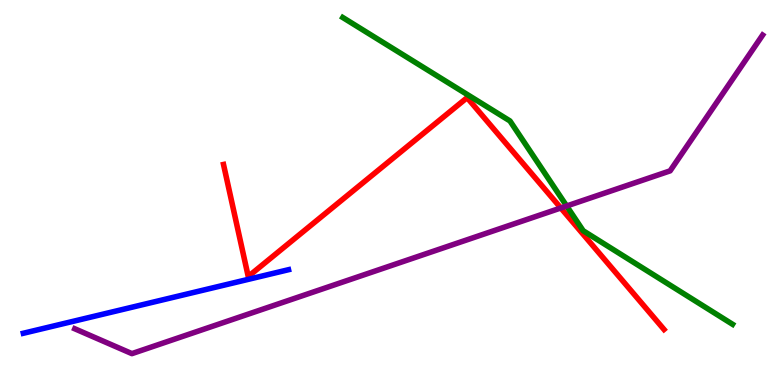[{'lines': ['blue', 'red'], 'intersections': []}, {'lines': ['green', 'red'], 'intersections': []}, {'lines': ['purple', 'red'], 'intersections': [{'x': 7.24, 'y': 4.6}]}, {'lines': ['blue', 'green'], 'intersections': []}, {'lines': ['blue', 'purple'], 'intersections': []}, {'lines': ['green', 'purple'], 'intersections': [{'x': 7.31, 'y': 4.65}]}]